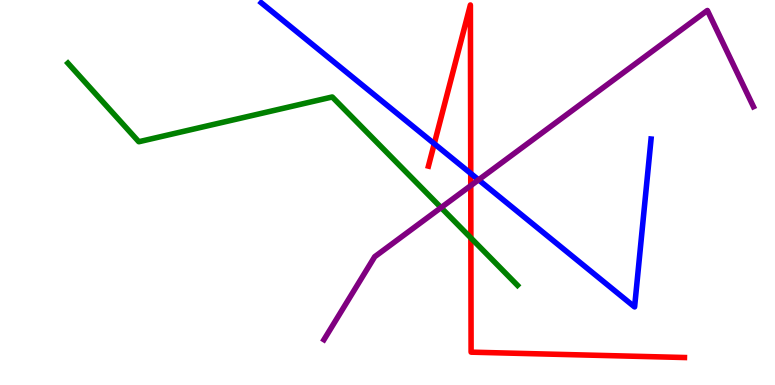[{'lines': ['blue', 'red'], 'intersections': [{'x': 5.6, 'y': 6.27}, {'x': 6.07, 'y': 5.5}]}, {'lines': ['green', 'red'], 'intersections': [{'x': 6.08, 'y': 3.82}]}, {'lines': ['purple', 'red'], 'intersections': [{'x': 6.07, 'y': 5.18}]}, {'lines': ['blue', 'green'], 'intersections': []}, {'lines': ['blue', 'purple'], 'intersections': [{'x': 6.18, 'y': 5.33}]}, {'lines': ['green', 'purple'], 'intersections': [{'x': 5.69, 'y': 4.61}]}]